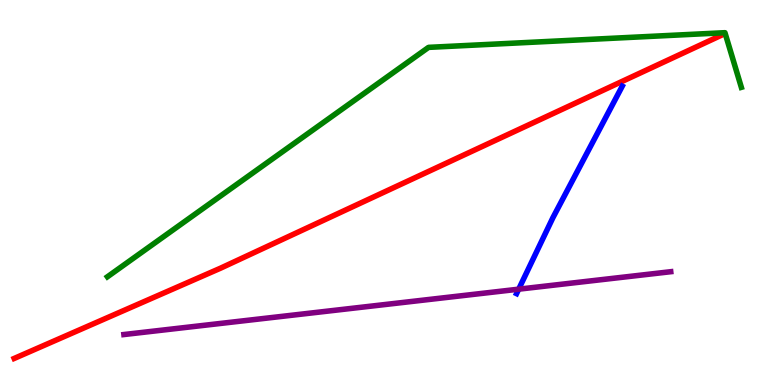[{'lines': ['blue', 'red'], 'intersections': []}, {'lines': ['green', 'red'], 'intersections': []}, {'lines': ['purple', 'red'], 'intersections': []}, {'lines': ['blue', 'green'], 'intersections': []}, {'lines': ['blue', 'purple'], 'intersections': [{'x': 6.69, 'y': 2.49}]}, {'lines': ['green', 'purple'], 'intersections': []}]